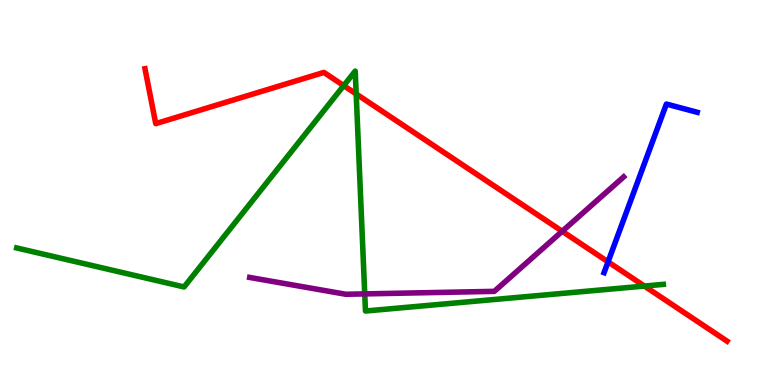[{'lines': ['blue', 'red'], 'intersections': [{'x': 7.85, 'y': 3.2}]}, {'lines': ['green', 'red'], 'intersections': [{'x': 4.43, 'y': 7.78}, {'x': 4.6, 'y': 7.56}, {'x': 8.31, 'y': 2.57}]}, {'lines': ['purple', 'red'], 'intersections': [{'x': 7.25, 'y': 3.99}]}, {'lines': ['blue', 'green'], 'intersections': []}, {'lines': ['blue', 'purple'], 'intersections': []}, {'lines': ['green', 'purple'], 'intersections': [{'x': 4.71, 'y': 2.37}]}]